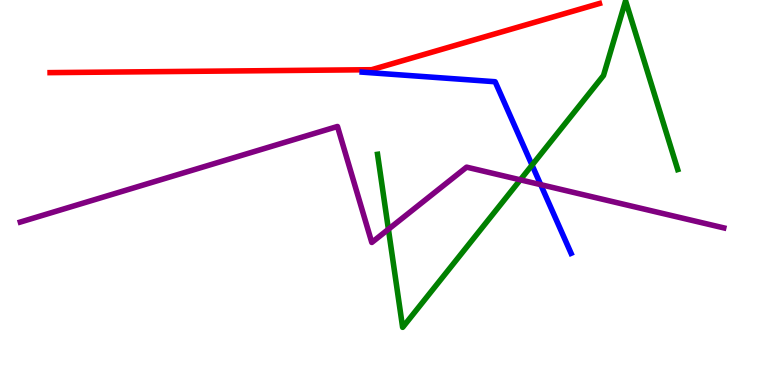[{'lines': ['blue', 'red'], 'intersections': []}, {'lines': ['green', 'red'], 'intersections': []}, {'lines': ['purple', 'red'], 'intersections': []}, {'lines': ['blue', 'green'], 'intersections': [{'x': 6.87, 'y': 5.71}]}, {'lines': ['blue', 'purple'], 'intersections': [{'x': 6.98, 'y': 5.2}]}, {'lines': ['green', 'purple'], 'intersections': [{'x': 5.01, 'y': 4.05}, {'x': 6.71, 'y': 5.33}]}]